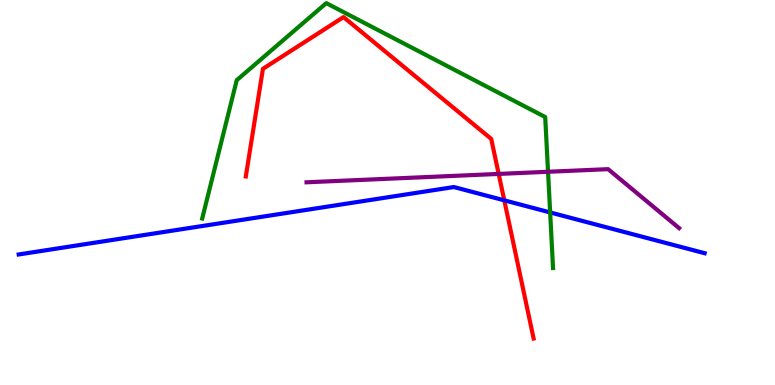[{'lines': ['blue', 'red'], 'intersections': [{'x': 6.51, 'y': 4.8}]}, {'lines': ['green', 'red'], 'intersections': []}, {'lines': ['purple', 'red'], 'intersections': [{'x': 6.43, 'y': 5.48}]}, {'lines': ['blue', 'green'], 'intersections': [{'x': 7.1, 'y': 4.48}]}, {'lines': ['blue', 'purple'], 'intersections': []}, {'lines': ['green', 'purple'], 'intersections': [{'x': 7.07, 'y': 5.54}]}]